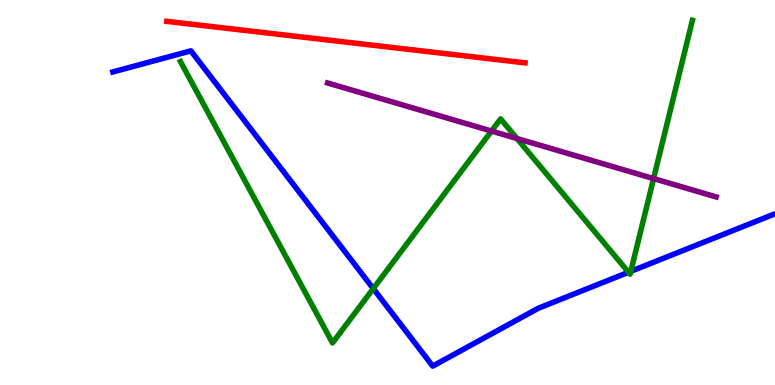[{'lines': ['blue', 'red'], 'intersections': []}, {'lines': ['green', 'red'], 'intersections': []}, {'lines': ['purple', 'red'], 'intersections': []}, {'lines': ['blue', 'green'], 'intersections': [{'x': 4.82, 'y': 2.5}, {'x': 8.11, 'y': 2.93}, {'x': 8.14, 'y': 2.95}]}, {'lines': ['blue', 'purple'], 'intersections': []}, {'lines': ['green', 'purple'], 'intersections': [{'x': 6.34, 'y': 6.6}, {'x': 6.67, 'y': 6.4}, {'x': 8.43, 'y': 5.36}]}]